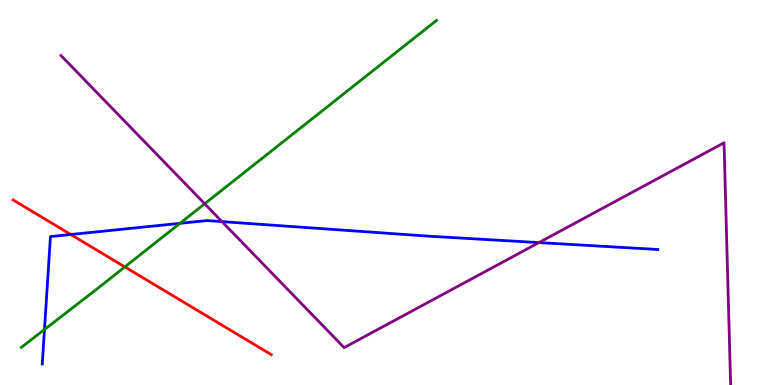[{'lines': ['blue', 'red'], 'intersections': [{'x': 0.913, 'y': 3.91}]}, {'lines': ['green', 'red'], 'intersections': [{'x': 1.61, 'y': 3.07}]}, {'lines': ['purple', 'red'], 'intersections': []}, {'lines': ['blue', 'green'], 'intersections': [{'x': 0.574, 'y': 1.44}, {'x': 2.32, 'y': 4.2}]}, {'lines': ['blue', 'purple'], 'intersections': [{'x': 2.86, 'y': 4.24}, {'x': 6.95, 'y': 3.7}]}, {'lines': ['green', 'purple'], 'intersections': [{'x': 2.64, 'y': 4.71}]}]